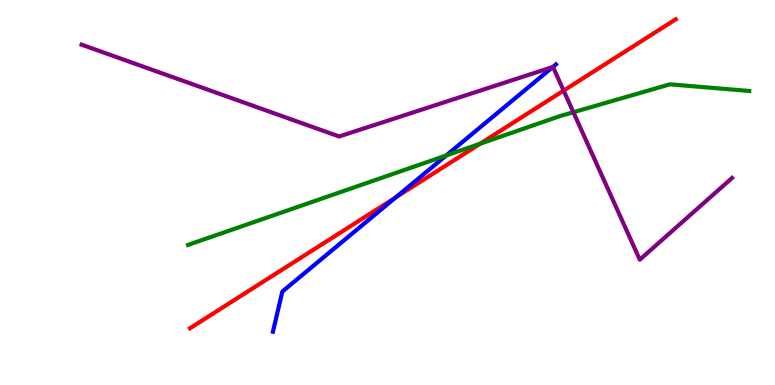[{'lines': ['blue', 'red'], 'intersections': [{'x': 5.11, 'y': 4.87}]}, {'lines': ['green', 'red'], 'intersections': [{'x': 6.19, 'y': 6.27}]}, {'lines': ['purple', 'red'], 'intersections': [{'x': 7.27, 'y': 7.65}]}, {'lines': ['blue', 'green'], 'intersections': [{'x': 5.76, 'y': 5.96}]}, {'lines': ['blue', 'purple'], 'intersections': [{'x': 7.13, 'y': 8.26}]}, {'lines': ['green', 'purple'], 'intersections': [{'x': 7.4, 'y': 7.09}]}]